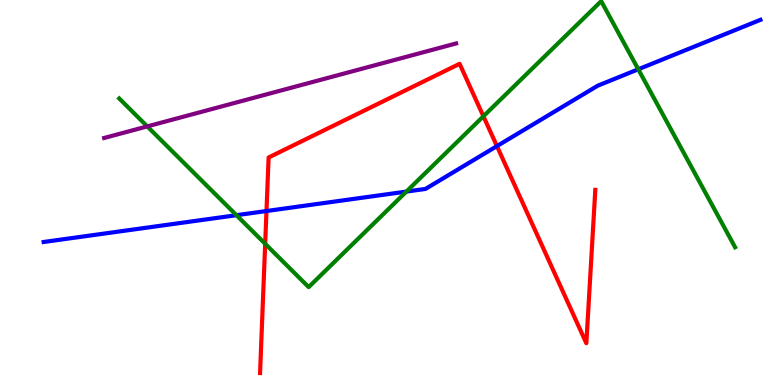[{'lines': ['blue', 'red'], 'intersections': [{'x': 3.44, 'y': 4.52}, {'x': 6.41, 'y': 6.21}]}, {'lines': ['green', 'red'], 'intersections': [{'x': 3.42, 'y': 3.67}, {'x': 6.24, 'y': 6.98}]}, {'lines': ['purple', 'red'], 'intersections': []}, {'lines': ['blue', 'green'], 'intersections': [{'x': 3.05, 'y': 4.41}, {'x': 5.24, 'y': 5.02}, {'x': 8.24, 'y': 8.2}]}, {'lines': ['blue', 'purple'], 'intersections': []}, {'lines': ['green', 'purple'], 'intersections': [{'x': 1.9, 'y': 6.72}]}]